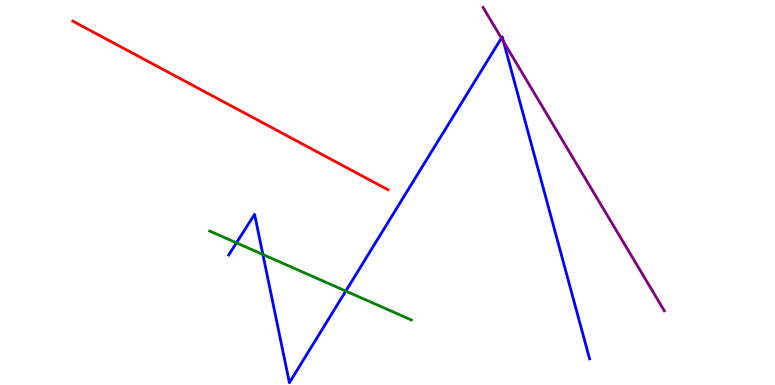[{'lines': ['blue', 'red'], 'intersections': []}, {'lines': ['green', 'red'], 'intersections': []}, {'lines': ['purple', 'red'], 'intersections': []}, {'lines': ['blue', 'green'], 'intersections': [{'x': 3.05, 'y': 3.69}, {'x': 3.39, 'y': 3.39}, {'x': 4.46, 'y': 2.44}]}, {'lines': ['blue', 'purple'], 'intersections': [{'x': 6.47, 'y': 9.01}, {'x': 6.5, 'y': 8.92}]}, {'lines': ['green', 'purple'], 'intersections': []}]